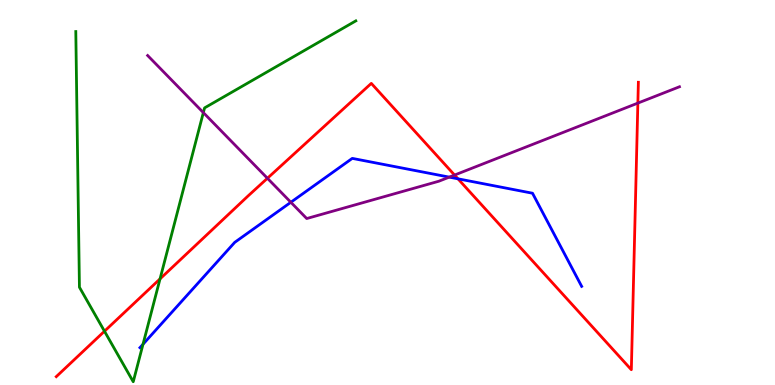[{'lines': ['blue', 'red'], 'intersections': [{'x': 5.91, 'y': 5.36}]}, {'lines': ['green', 'red'], 'intersections': [{'x': 1.35, 'y': 1.4}, {'x': 2.06, 'y': 2.76}]}, {'lines': ['purple', 'red'], 'intersections': [{'x': 3.45, 'y': 5.37}, {'x': 5.87, 'y': 5.45}, {'x': 8.23, 'y': 7.32}]}, {'lines': ['blue', 'green'], 'intersections': [{'x': 1.85, 'y': 1.06}]}, {'lines': ['blue', 'purple'], 'intersections': [{'x': 3.75, 'y': 4.75}, {'x': 5.8, 'y': 5.4}]}, {'lines': ['green', 'purple'], 'intersections': [{'x': 2.62, 'y': 7.08}]}]